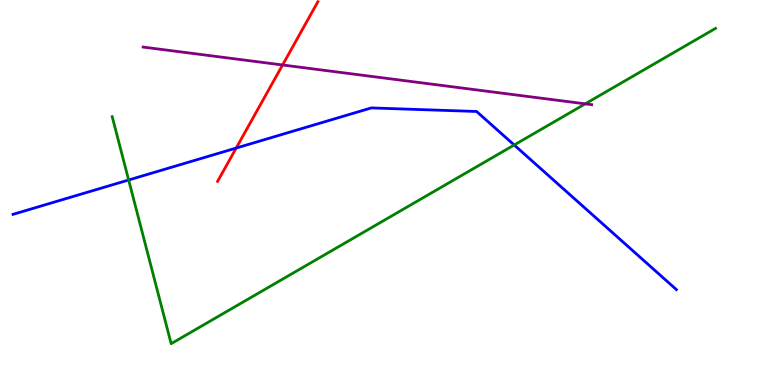[{'lines': ['blue', 'red'], 'intersections': [{'x': 3.05, 'y': 6.15}]}, {'lines': ['green', 'red'], 'intersections': []}, {'lines': ['purple', 'red'], 'intersections': [{'x': 3.65, 'y': 8.31}]}, {'lines': ['blue', 'green'], 'intersections': [{'x': 1.66, 'y': 5.32}, {'x': 6.63, 'y': 6.23}]}, {'lines': ['blue', 'purple'], 'intersections': []}, {'lines': ['green', 'purple'], 'intersections': [{'x': 7.55, 'y': 7.3}]}]